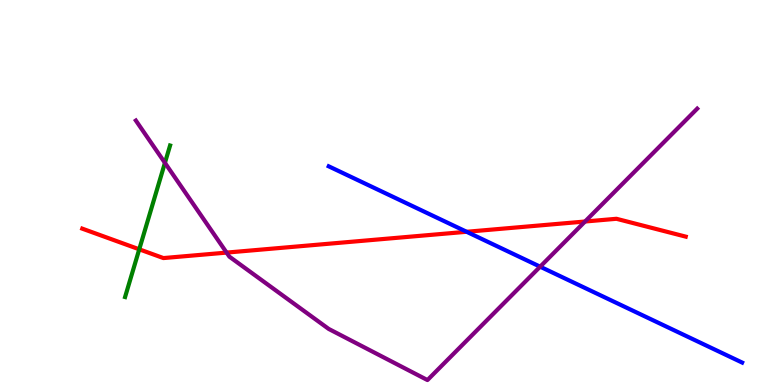[{'lines': ['blue', 'red'], 'intersections': [{'x': 6.02, 'y': 3.98}]}, {'lines': ['green', 'red'], 'intersections': [{'x': 1.8, 'y': 3.52}]}, {'lines': ['purple', 'red'], 'intersections': [{'x': 2.92, 'y': 3.44}, {'x': 7.55, 'y': 4.25}]}, {'lines': ['blue', 'green'], 'intersections': []}, {'lines': ['blue', 'purple'], 'intersections': [{'x': 6.97, 'y': 3.07}]}, {'lines': ['green', 'purple'], 'intersections': [{'x': 2.13, 'y': 5.77}]}]